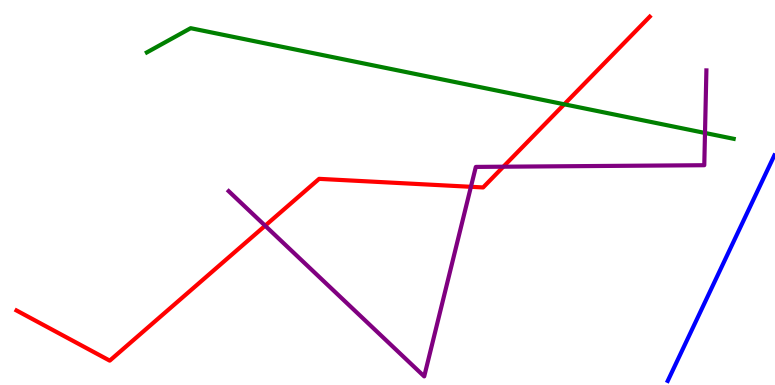[{'lines': ['blue', 'red'], 'intersections': []}, {'lines': ['green', 'red'], 'intersections': [{'x': 7.28, 'y': 7.29}]}, {'lines': ['purple', 'red'], 'intersections': [{'x': 3.42, 'y': 4.14}, {'x': 6.08, 'y': 5.15}, {'x': 6.49, 'y': 5.67}]}, {'lines': ['blue', 'green'], 'intersections': []}, {'lines': ['blue', 'purple'], 'intersections': []}, {'lines': ['green', 'purple'], 'intersections': [{'x': 9.1, 'y': 6.55}]}]